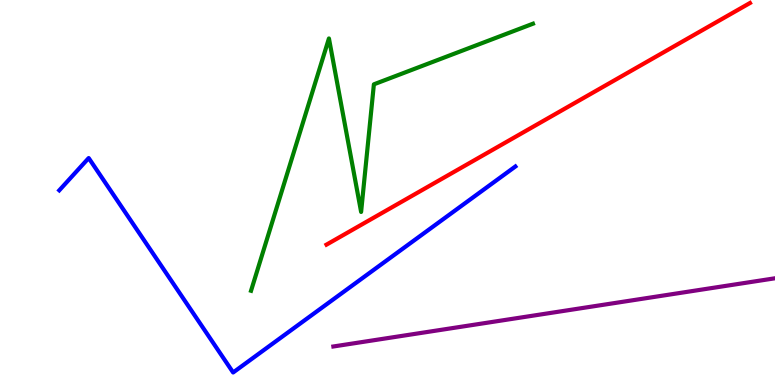[{'lines': ['blue', 'red'], 'intersections': []}, {'lines': ['green', 'red'], 'intersections': []}, {'lines': ['purple', 'red'], 'intersections': []}, {'lines': ['blue', 'green'], 'intersections': []}, {'lines': ['blue', 'purple'], 'intersections': []}, {'lines': ['green', 'purple'], 'intersections': []}]